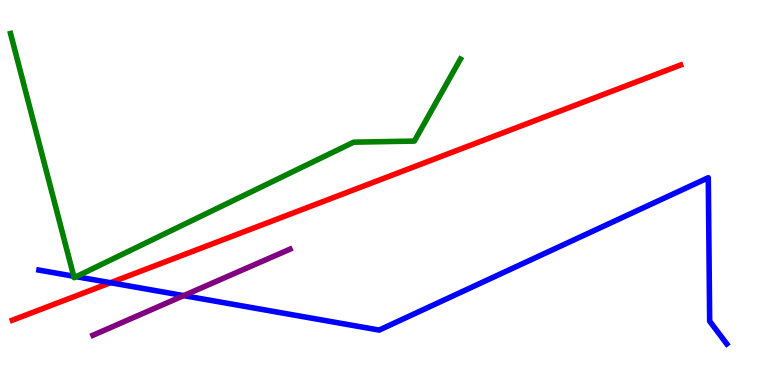[{'lines': ['blue', 'red'], 'intersections': [{'x': 1.43, 'y': 2.66}]}, {'lines': ['green', 'red'], 'intersections': []}, {'lines': ['purple', 'red'], 'intersections': []}, {'lines': ['blue', 'green'], 'intersections': [{'x': 0.952, 'y': 2.83}, {'x': 0.984, 'y': 2.81}]}, {'lines': ['blue', 'purple'], 'intersections': [{'x': 2.37, 'y': 2.32}]}, {'lines': ['green', 'purple'], 'intersections': []}]